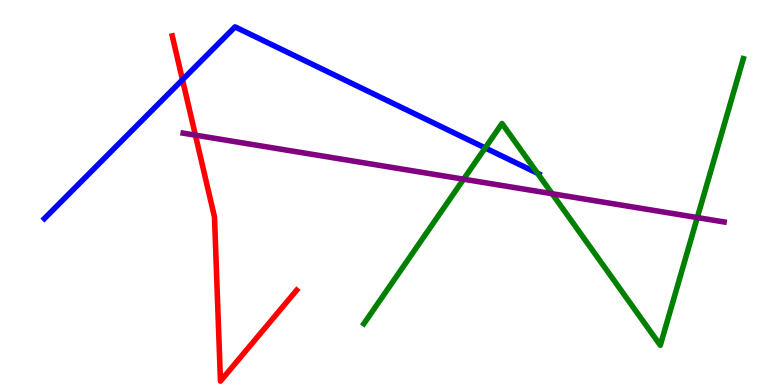[{'lines': ['blue', 'red'], 'intersections': [{'x': 2.35, 'y': 7.93}]}, {'lines': ['green', 'red'], 'intersections': []}, {'lines': ['purple', 'red'], 'intersections': [{'x': 2.52, 'y': 6.49}]}, {'lines': ['blue', 'green'], 'intersections': [{'x': 6.26, 'y': 6.16}, {'x': 6.94, 'y': 5.5}]}, {'lines': ['blue', 'purple'], 'intersections': []}, {'lines': ['green', 'purple'], 'intersections': [{'x': 5.98, 'y': 5.35}, {'x': 7.12, 'y': 4.97}, {'x': 9.0, 'y': 4.35}]}]